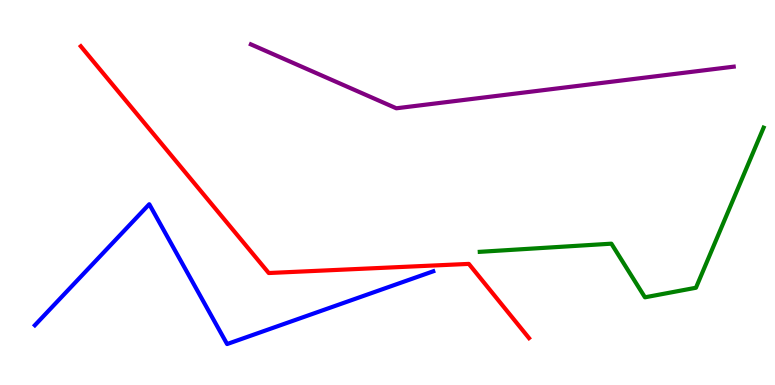[{'lines': ['blue', 'red'], 'intersections': []}, {'lines': ['green', 'red'], 'intersections': []}, {'lines': ['purple', 'red'], 'intersections': []}, {'lines': ['blue', 'green'], 'intersections': []}, {'lines': ['blue', 'purple'], 'intersections': []}, {'lines': ['green', 'purple'], 'intersections': []}]